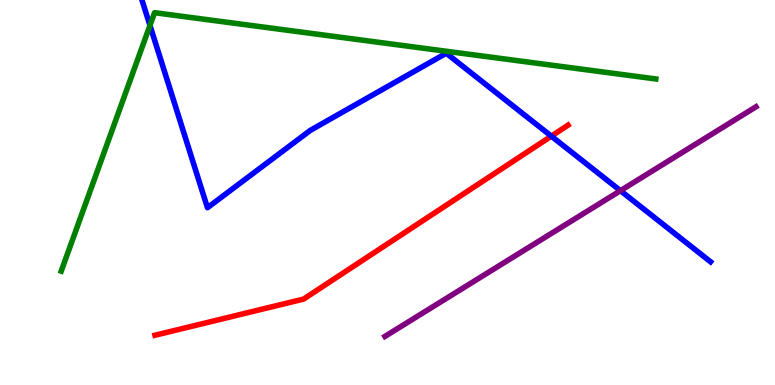[{'lines': ['blue', 'red'], 'intersections': [{'x': 7.11, 'y': 6.46}]}, {'lines': ['green', 'red'], 'intersections': []}, {'lines': ['purple', 'red'], 'intersections': []}, {'lines': ['blue', 'green'], 'intersections': [{'x': 1.93, 'y': 9.34}]}, {'lines': ['blue', 'purple'], 'intersections': [{'x': 8.01, 'y': 5.05}]}, {'lines': ['green', 'purple'], 'intersections': []}]